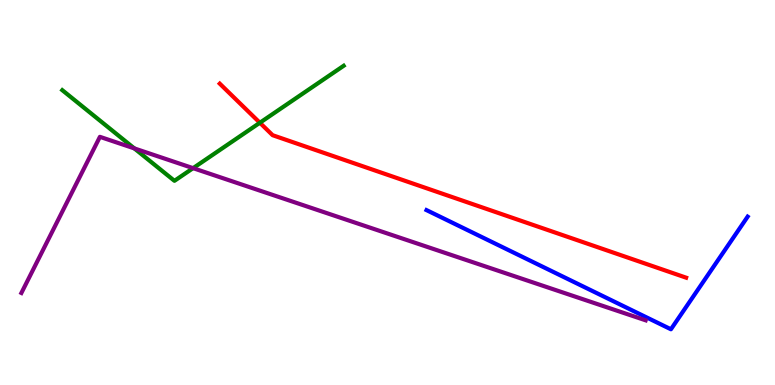[{'lines': ['blue', 'red'], 'intersections': []}, {'lines': ['green', 'red'], 'intersections': [{'x': 3.35, 'y': 6.81}]}, {'lines': ['purple', 'red'], 'intersections': []}, {'lines': ['blue', 'green'], 'intersections': []}, {'lines': ['blue', 'purple'], 'intersections': []}, {'lines': ['green', 'purple'], 'intersections': [{'x': 1.73, 'y': 6.15}, {'x': 2.49, 'y': 5.63}]}]